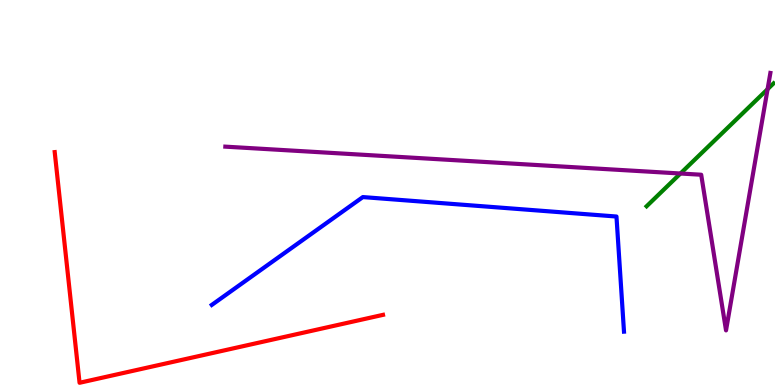[{'lines': ['blue', 'red'], 'intersections': []}, {'lines': ['green', 'red'], 'intersections': []}, {'lines': ['purple', 'red'], 'intersections': []}, {'lines': ['blue', 'green'], 'intersections': []}, {'lines': ['blue', 'purple'], 'intersections': []}, {'lines': ['green', 'purple'], 'intersections': [{'x': 8.78, 'y': 5.49}, {'x': 9.9, 'y': 7.68}]}]